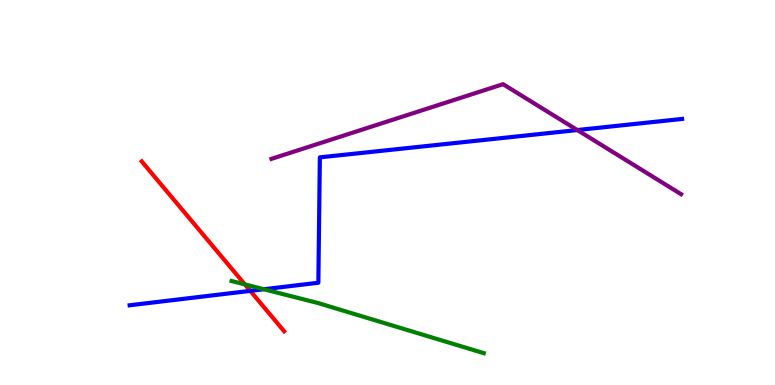[{'lines': ['blue', 'red'], 'intersections': [{'x': 3.23, 'y': 2.44}]}, {'lines': ['green', 'red'], 'intersections': [{'x': 3.16, 'y': 2.61}]}, {'lines': ['purple', 'red'], 'intersections': []}, {'lines': ['blue', 'green'], 'intersections': [{'x': 3.4, 'y': 2.49}]}, {'lines': ['blue', 'purple'], 'intersections': [{'x': 7.45, 'y': 6.62}]}, {'lines': ['green', 'purple'], 'intersections': []}]